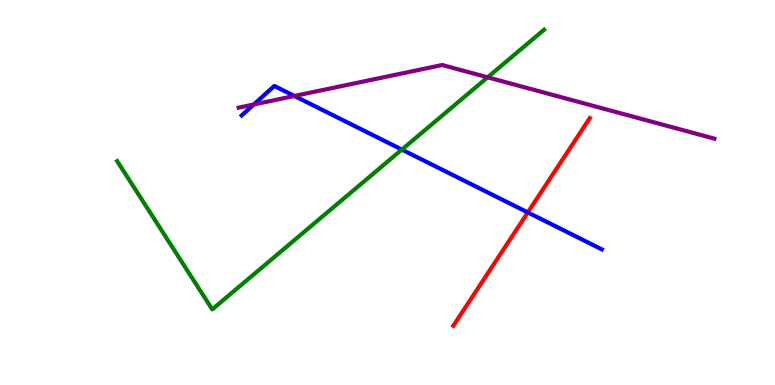[{'lines': ['blue', 'red'], 'intersections': [{'x': 6.81, 'y': 4.48}]}, {'lines': ['green', 'red'], 'intersections': []}, {'lines': ['purple', 'red'], 'intersections': []}, {'lines': ['blue', 'green'], 'intersections': [{'x': 5.19, 'y': 6.11}]}, {'lines': ['blue', 'purple'], 'intersections': [{'x': 3.28, 'y': 7.29}, {'x': 3.8, 'y': 7.51}]}, {'lines': ['green', 'purple'], 'intersections': [{'x': 6.29, 'y': 7.99}]}]